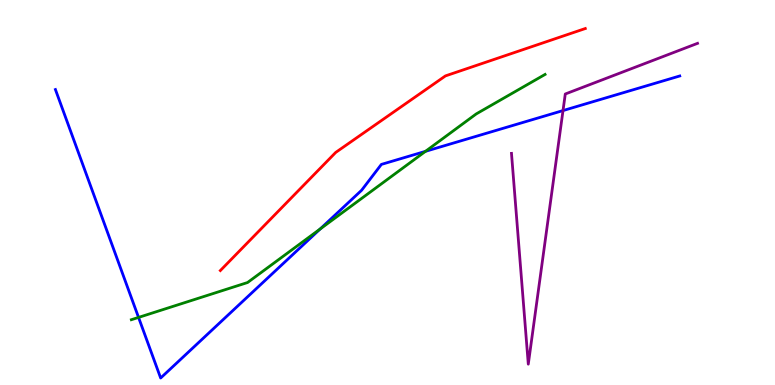[{'lines': ['blue', 'red'], 'intersections': []}, {'lines': ['green', 'red'], 'intersections': []}, {'lines': ['purple', 'red'], 'intersections': []}, {'lines': ['blue', 'green'], 'intersections': [{'x': 1.79, 'y': 1.76}, {'x': 4.13, 'y': 4.05}, {'x': 5.49, 'y': 6.07}]}, {'lines': ['blue', 'purple'], 'intersections': [{'x': 7.26, 'y': 7.13}]}, {'lines': ['green', 'purple'], 'intersections': []}]